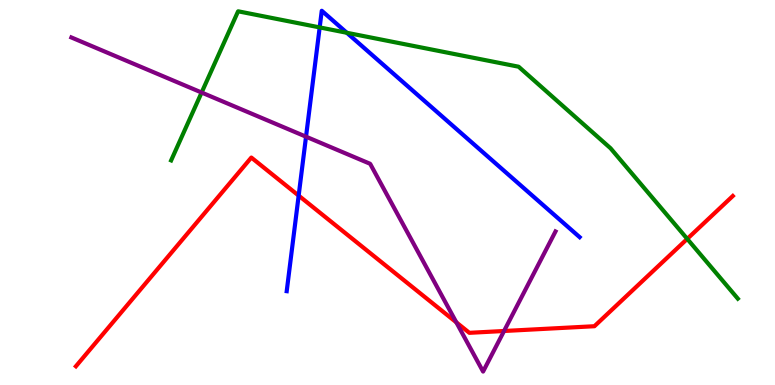[{'lines': ['blue', 'red'], 'intersections': [{'x': 3.85, 'y': 4.92}]}, {'lines': ['green', 'red'], 'intersections': [{'x': 8.87, 'y': 3.8}]}, {'lines': ['purple', 'red'], 'intersections': [{'x': 5.89, 'y': 1.63}, {'x': 6.5, 'y': 1.4}]}, {'lines': ['blue', 'green'], 'intersections': [{'x': 4.12, 'y': 9.29}, {'x': 4.48, 'y': 9.15}]}, {'lines': ['blue', 'purple'], 'intersections': [{'x': 3.95, 'y': 6.45}]}, {'lines': ['green', 'purple'], 'intersections': [{'x': 2.6, 'y': 7.6}]}]